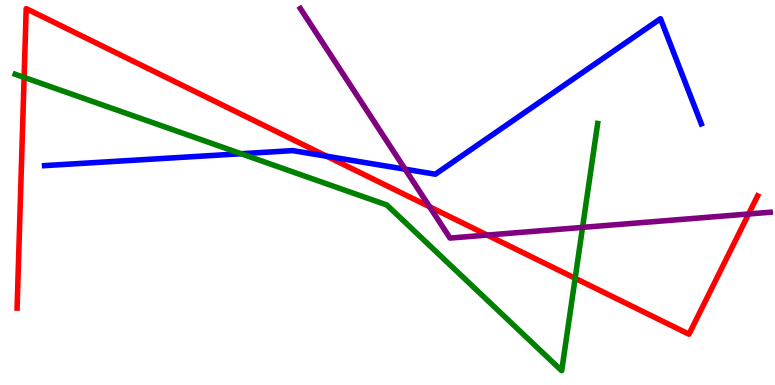[{'lines': ['blue', 'red'], 'intersections': [{'x': 4.22, 'y': 5.94}]}, {'lines': ['green', 'red'], 'intersections': [{'x': 0.311, 'y': 7.99}, {'x': 7.42, 'y': 2.77}]}, {'lines': ['purple', 'red'], 'intersections': [{'x': 5.54, 'y': 4.63}, {'x': 6.29, 'y': 3.89}, {'x': 9.66, 'y': 4.44}]}, {'lines': ['blue', 'green'], 'intersections': [{'x': 3.11, 'y': 6.01}]}, {'lines': ['blue', 'purple'], 'intersections': [{'x': 5.23, 'y': 5.61}]}, {'lines': ['green', 'purple'], 'intersections': [{'x': 7.52, 'y': 4.09}]}]